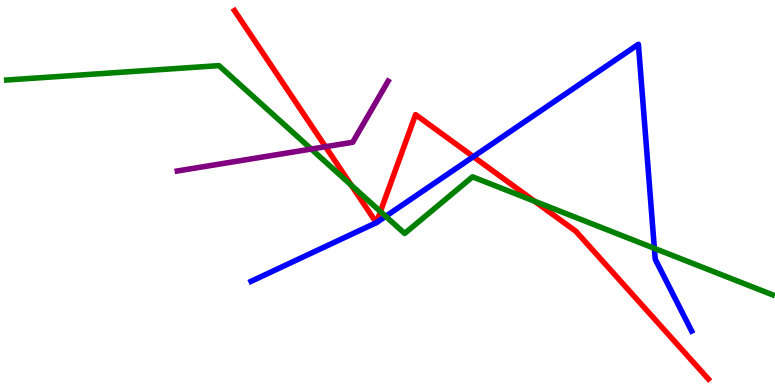[{'lines': ['blue', 'red'], 'intersections': [{'x': 4.86, 'y': 4.22}, {'x': 4.86, 'y': 4.22}, {'x': 6.11, 'y': 5.93}]}, {'lines': ['green', 'red'], 'intersections': [{'x': 4.53, 'y': 5.19}, {'x': 4.91, 'y': 4.51}, {'x': 6.9, 'y': 4.77}]}, {'lines': ['purple', 'red'], 'intersections': [{'x': 4.2, 'y': 6.19}]}, {'lines': ['blue', 'green'], 'intersections': [{'x': 4.98, 'y': 4.38}, {'x': 8.44, 'y': 3.55}]}, {'lines': ['blue', 'purple'], 'intersections': []}, {'lines': ['green', 'purple'], 'intersections': [{'x': 4.02, 'y': 6.13}]}]